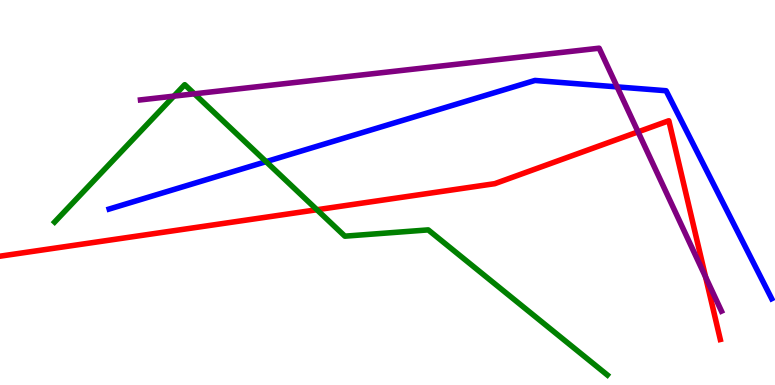[{'lines': ['blue', 'red'], 'intersections': []}, {'lines': ['green', 'red'], 'intersections': [{'x': 4.09, 'y': 4.55}]}, {'lines': ['purple', 'red'], 'intersections': [{'x': 8.23, 'y': 6.57}, {'x': 9.1, 'y': 2.8}]}, {'lines': ['blue', 'green'], 'intersections': [{'x': 3.43, 'y': 5.8}]}, {'lines': ['blue', 'purple'], 'intersections': [{'x': 7.96, 'y': 7.74}]}, {'lines': ['green', 'purple'], 'intersections': [{'x': 2.24, 'y': 7.5}, {'x': 2.51, 'y': 7.56}]}]